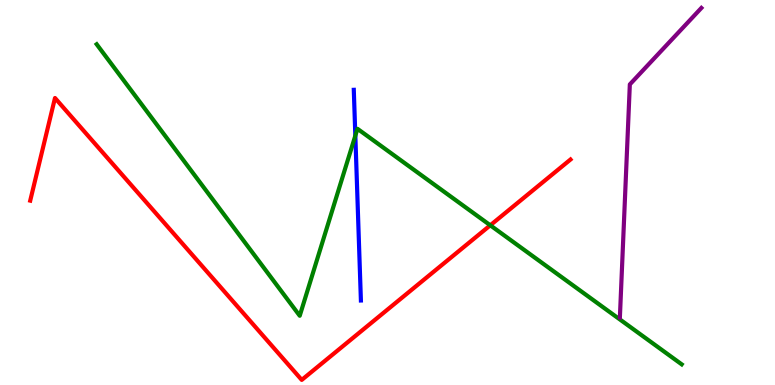[{'lines': ['blue', 'red'], 'intersections': []}, {'lines': ['green', 'red'], 'intersections': [{'x': 6.33, 'y': 4.15}]}, {'lines': ['purple', 'red'], 'intersections': []}, {'lines': ['blue', 'green'], 'intersections': [{'x': 4.59, 'y': 6.48}]}, {'lines': ['blue', 'purple'], 'intersections': []}, {'lines': ['green', 'purple'], 'intersections': []}]